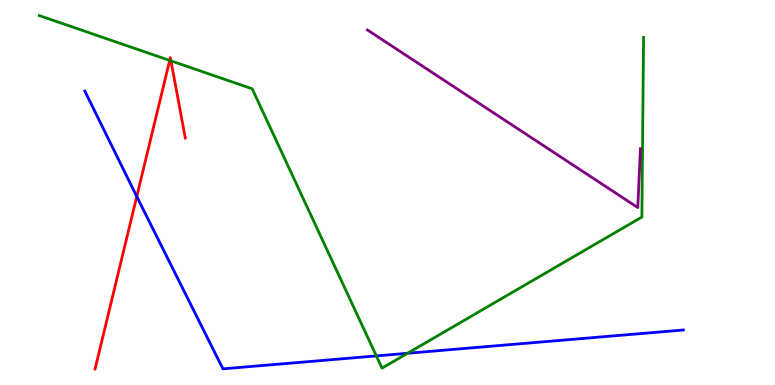[{'lines': ['blue', 'red'], 'intersections': [{'x': 1.76, 'y': 4.9}]}, {'lines': ['green', 'red'], 'intersections': [{'x': 2.19, 'y': 8.43}, {'x': 2.21, 'y': 8.42}]}, {'lines': ['purple', 'red'], 'intersections': []}, {'lines': ['blue', 'green'], 'intersections': [{'x': 4.86, 'y': 0.756}, {'x': 5.26, 'y': 0.824}]}, {'lines': ['blue', 'purple'], 'intersections': []}, {'lines': ['green', 'purple'], 'intersections': []}]